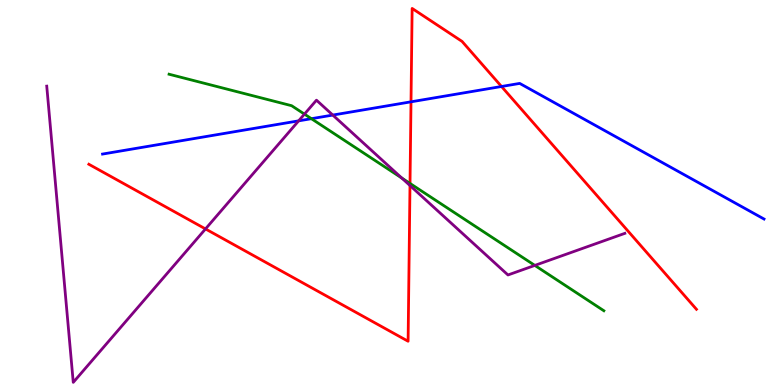[{'lines': ['blue', 'red'], 'intersections': [{'x': 5.3, 'y': 7.36}, {'x': 6.47, 'y': 7.75}]}, {'lines': ['green', 'red'], 'intersections': [{'x': 5.29, 'y': 5.24}]}, {'lines': ['purple', 'red'], 'intersections': [{'x': 2.65, 'y': 4.05}, {'x': 5.29, 'y': 5.18}]}, {'lines': ['blue', 'green'], 'intersections': [{'x': 4.02, 'y': 6.92}]}, {'lines': ['blue', 'purple'], 'intersections': [{'x': 3.85, 'y': 6.86}, {'x': 4.29, 'y': 7.01}]}, {'lines': ['green', 'purple'], 'intersections': [{'x': 3.93, 'y': 7.04}, {'x': 5.18, 'y': 5.38}, {'x': 6.9, 'y': 3.11}]}]